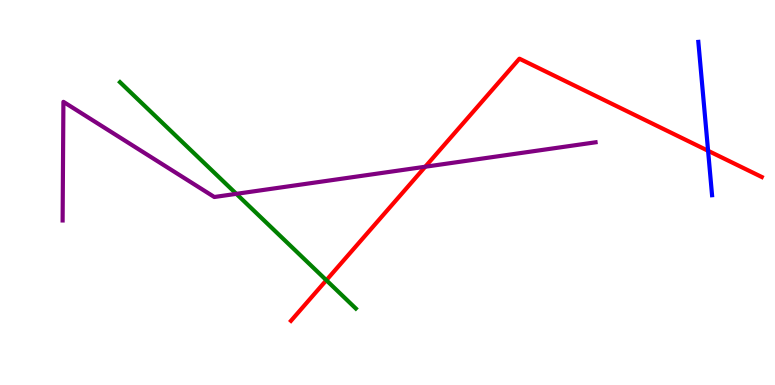[{'lines': ['blue', 'red'], 'intersections': [{'x': 9.14, 'y': 6.08}]}, {'lines': ['green', 'red'], 'intersections': [{'x': 4.21, 'y': 2.72}]}, {'lines': ['purple', 'red'], 'intersections': [{'x': 5.49, 'y': 5.67}]}, {'lines': ['blue', 'green'], 'intersections': []}, {'lines': ['blue', 'purple'], 'intersections': []}, {'lines': ['green', 'purple'], 'intersections': [{'x': 3.05, 'y': 4.97}]}]